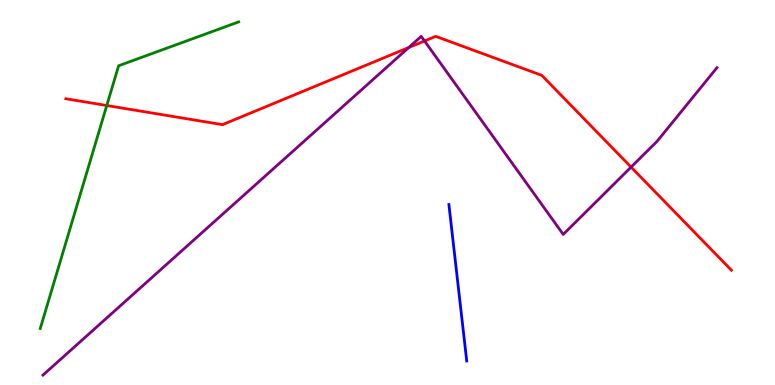[{'lines': ['blue', 'red'], 'intersections': []}, {'lines': ['green', 'red'], 'intersections': [{'x': 1.38, 'y': 7.26}]}, {'lines': ['purple', 'red'], 'intersections': [{'x': 5.27, 'y': 8.77}, {'x': 5.48, 'y': 8.94}, {'x': 8.14, 'y': 5.66}]}, {'lines': ['blue', 'green'], 'intersections': []}, {'lines': ['blue', 'purple'], 'intersections': []}, {'lines': ['green', 'purple'], 'intersections': []}]